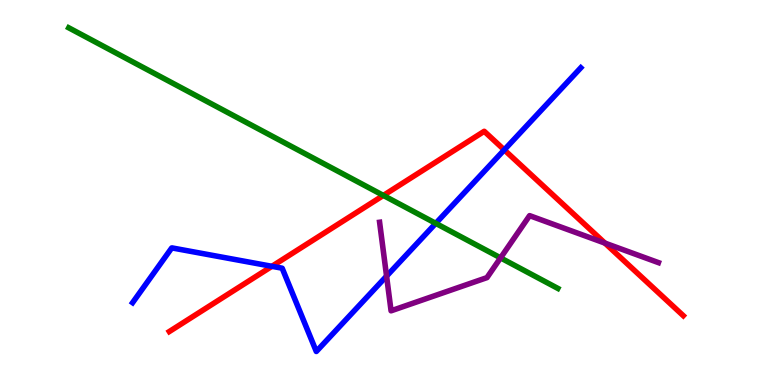[{'lines': ['blue', 'red'], 'intersections': [{'x': 3.51, 'y': 3.08}, {'x': 6.51, 'y': 6.11}]}, {'lines': ['green', 'red'], 'intersections': [{'x': 4.95, 'y': 4.92}]}, {'lines': ['purple', 'red'], 'intersections': [{'x': 7.81, 'y': 3.69}]}, {'lines': ['blue', 'green'], 'intersections': [{'x': 5.62, 'y': 4.2}]}, {'lines': ['blue', 'purple'], 'intersections': [{'x': 4.99, 'y': 2.83}]}, {'lines': ['green', 'purple'], 'intersections': [{'x': 6.46, 'y': 3.3}]}]